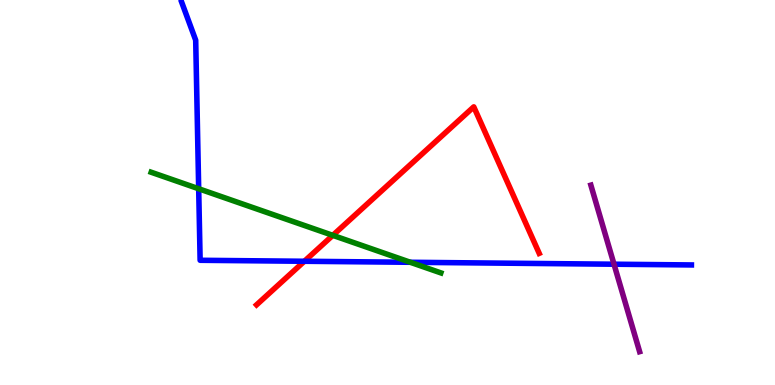[{'lines': ['blue', 'red'], 'intersections': [{'x': 3.93, 'y': 3.21}]}, {'lines': ['green', 'red'], 'intersections': [{'x': 4.29, 'y': 3.89}]}, {'lines': ['purple', 'red'], 'intersections': []}, {'lines': ['blue', 'green'], 'intersections': [{'x': 2.56, 'y': 5.1}, {'x': 5.29, 'y': 3.19}]}, {'lines': ['blue', 'purple'], 'intersections': [{'x': 7.92, 'y': 3.14}]}, {'lines': ['green', 'purple'], 'intersections': []}]